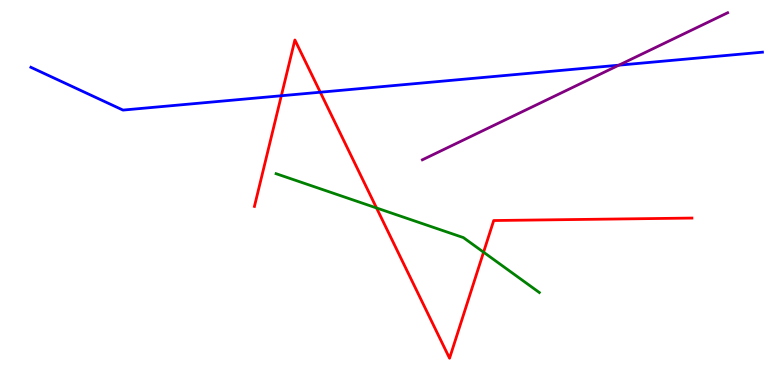[{'lines': ['blue', 'red'], 'intersections': [{'x': 3.63, 'y': 7.51}, {'x': 4.13, 'y': 7.6}]}, {'lines': ['green', 'red'], 'intersections': [{'x': 4.86, 'y': 4.6}, {'x': 6.24, 'y': 3.45}]}, {'lines': ['purple', 'red'], 'intersections': []}, {'lines': ['blue', 'green'], 'intersections': []}, {'lines': ['blue', 'purple'], 'intersections': [{'x': 7.98, 'y': 8.31}]}, {'lines': ['green', 'purple'], 'intersections': []}]